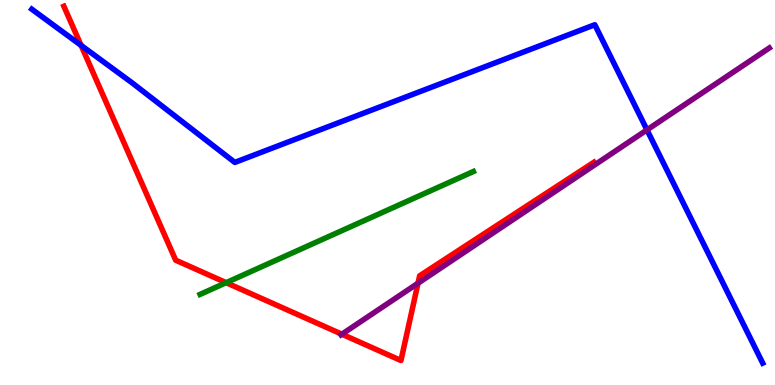[{'lines': ['blue', 'red'], 'intersections': [{'x': 1.05, 'y': 8.82}]}, {'lines': ['green', 'red'], 'intersections': [{'x': 2.92, 'y': 2.66}]}, {'lines': ['purple', 'red'], 'intersections': [{'x': 4.41, 'y': 1.32}, {'x': 5.39, 'y': 2.64}]}, {'lines': ['blue', 'green'], 'intersections': []}, {'lines': ['blue', 'purple'], 'intersections': [{'x': 8.35, 'y': 6.63}]}, {'lines': ['green', 'purple'], 'intersections': []}]